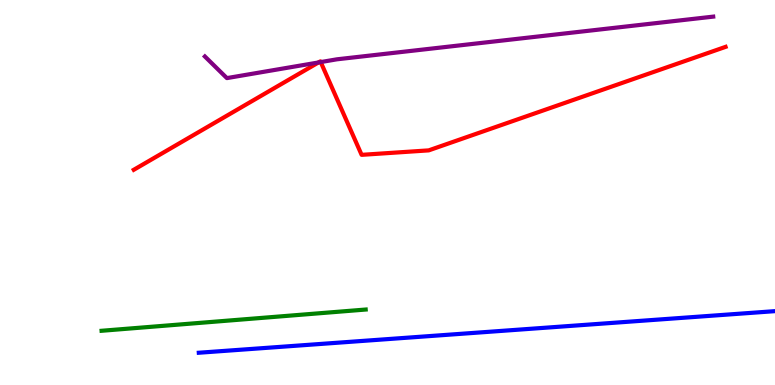[{'lines': ['blue', 'red'], 'intersections': []}, {'lines': ['green', 'red'], 'intersections': []}, {'lines': ['purple', 'red'], 'intersections': [{'x': 4.11, 'y': 8.38}, {'x': 4.14, 'y': 8.39}]}, {'lines': ['blue', 'green'], 'intersections': []}, {'lines': ['blue', 'purple'], 'intersections': []}, {'lines': ['green', 'purple'], 'intersections': []}]